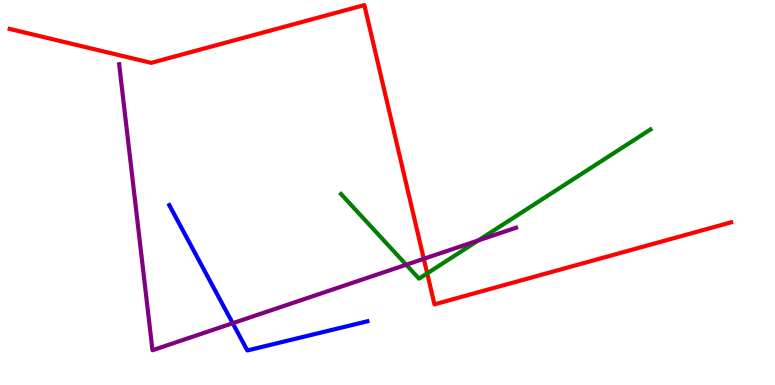[{'lines': ['blue', 'red'], 'intersections': []}, {'lines': ['green', 'red'], 'intersections': [{'x': 5.51, 'y': 2.9}]}, {'lines': ['purple', 'red'], 'intersections': [{'x': 5.47, 'y': 3.28}]}, {'lines': ['blue', 'green'], 'intersections': []}, {'lines': ['blue', 'purple'], 'intersections': [{'x': 3.0, 'y': 1.61}]}, {'lines': ['green', 'purple'], 'intersections': [{'x': 5.24, 'y': 3.12}, {'x': 6.17, 'y': 3.75}]}]